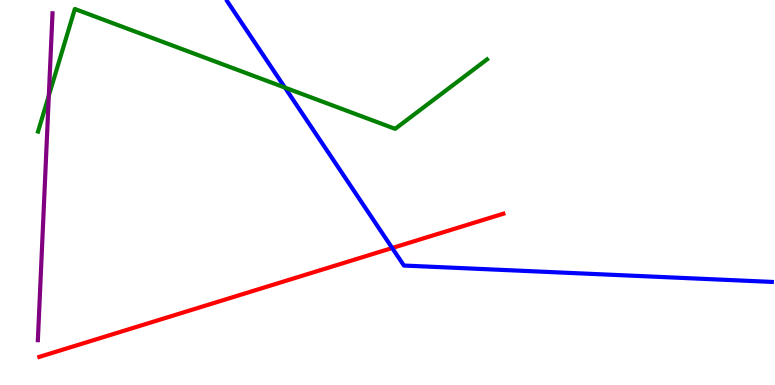[{'lines': ['blue', 'red'], 'intersections': [{'x': 5.06, 'y': 3.56}]}, {'lines': ['green', 'red'], 'intersections': []}, {'lines': ['purple', 'red'], 'intersections': []}, {'lines': ['blue', 'green'], 'intersections': [{'x': 3.68, 'y': 7.72}]}, {'lines': ['blue', 'purple'], 'intersections': []}, {'lines': ['green', 'purple'], 'intersections': [{'x': 0.63, 'y': 7.52}]}]